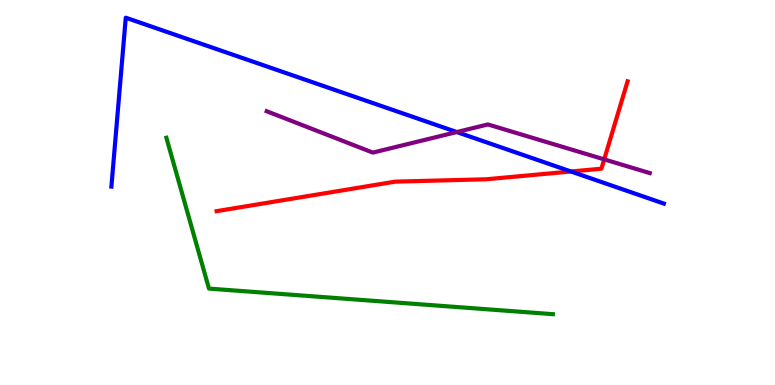[{'lines': ['blue', 'red'], 'intersections': [{'x': 7.37, 'y': 5.55}]}, {'lines': ['green', 'red'], 'intersections': []}, {'lines': ['purple', 'red'], 'intersections': [{'x': 7.8, 'y': 5.86}]}, {'lines': ['blue', 'green'], 'intersections': []}, {'lines': ['blue', 'purple'], 'intersections': [{'x': 5.89, 'y': 6.57}]}, {'lines': ['green', 'purple'], 'intersections': []}]